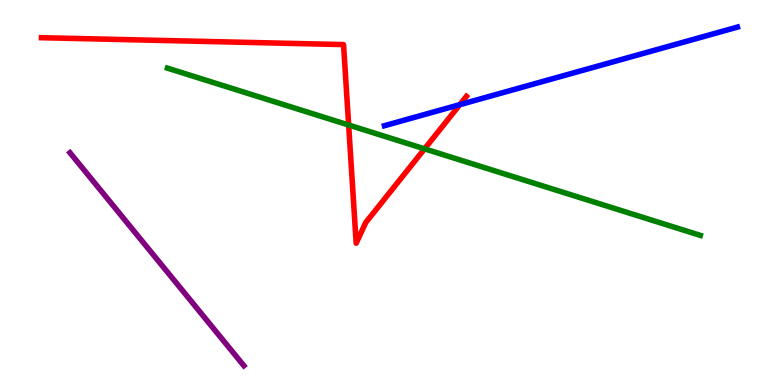[{'lines': ['blue', 'red'], 'intersections': [{'x': 5.93, 'y': 7.28}]}, {'lines': ['green', 'red'], 'intersections': [{'x': 4.5, 'y': 6.75}, {'x': 5.48, 'y': 6.13}]}, {'lines': ['purple', 'red'], 'intersections': []}, {'lines': ['blue', 'green'], 'intersections': []}, {'lines': ['blue', 'purple'], 'intersections': []}, {'lines': ['green', 'purple'], 'intersections': []}]